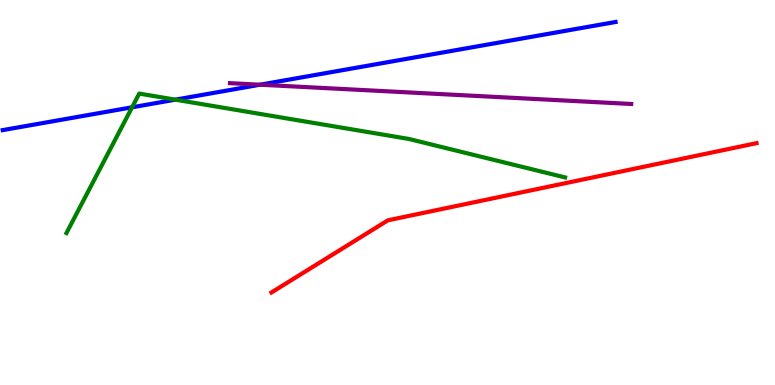[{'lines': ['blue', 'red'], 'intersections': []}, {'lines': ['green', 'red'], 'intersections': []}, {'lines': ['purple', 'red'], 'intersections': []}, {'lines': ['blue', 'green'], 'intersections': [{'x': 1.7, 'y': 7.21}, {'x': 2.26, 'y': 7.41}]}, {'lines': ['blue', 'purple'], 'intersections': [{'x': 3.36, 'y': 7.8}]}, {'lines': ['green', 'purple'], 'intersections': []}]